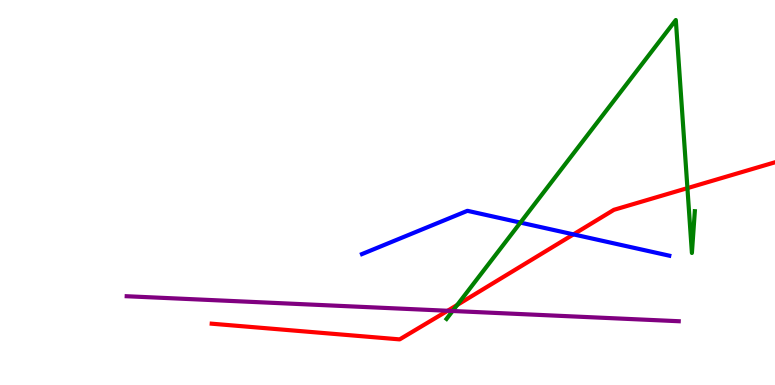[{'lines': ['blue', 'red'], 'intersections': [{'x': 7.4, 'y': 3.91}]}, {'lines': ['green', 'red'], 'intersections': [{'x': 5.9, 'y': 2.08}, {'x': 8.87, 'y': 5.11}]}, {'lines': ['purple', 'red'], 'intersections': [{'x': 5.78, 'y': 1.93}]}, {'lines': ['blue', 'green'], 'intersections': [{'x': 6.71, 'y': 4.22}]}, {'lines': ['blue', 'purple'], 'intersections': []}, {'lines': ['green', 'purple'], 'intersections': [{'x': 5.84, 'y': 1.92}]}]